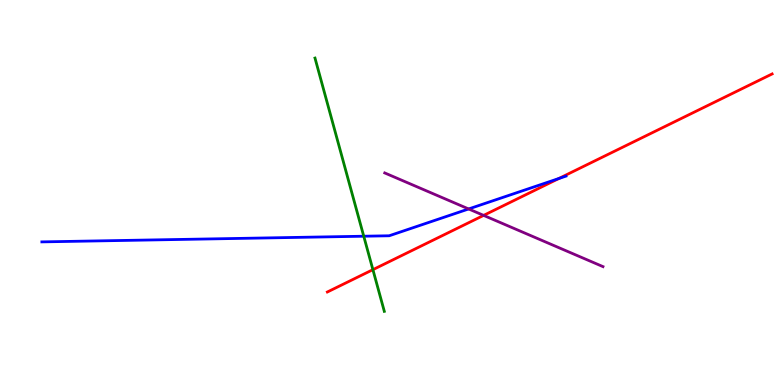[{'lines': ['blue', 'red'], 'intersections': [{'x': 7.21, 'y': 5.36}]}, {'lines': ['green', 'red'], 'intersections': [{'x': 4.81, 'y': 3.0}]}, {'lines': ['purple', 'red'], 'intersections': [{'x': 6.24, 'y': 4.41}]}, {'lines': ['blue', 'green'], 'intersections': [{'x': 4.69, 'y': 3.86}]}, {'lines': ['blue', 'purple'], 'intersections': [{'x': 6.05, 'y': 4.57}]}, {'lines': ['green', 'purple'], 'intersections': []}]